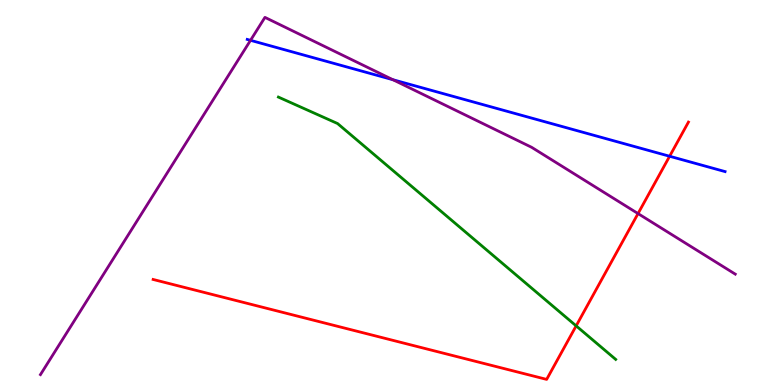[{'lines': ['blue', 'red'], 'intersections': [{'x': 8.64, 'y': 5.94}]}, {'lines': ['green', 'red'], 'intersections': [{'x': 7.43, 'y': 1.54}]}, {'lines': ['purple', 'red'], 'intersections': [{'x': 8.23, 'y': 4.45}]}, {'lines': ['blue', 'green'], 'intersections': []}, {'lines': ['blue', 'purple'], 'intersections': [{'x': 3.23, 'y': 8.95}, {'x': 5.07, 'y': 7.93}]}, {'lines': ['green', 'purple'], 'intersections': []}]